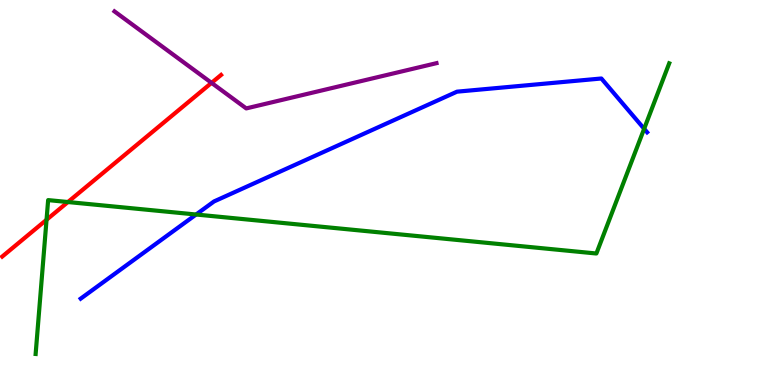[{'lines': ['blue', 'red'], 'intersections': []}, {'lines': ['green', 'red'], 'intersections': [{'x': 0.6, 'y': 4.29}, {'x': 0.877, 'y': 4.75}]}, {'lines': ['purple', 'red'], 'intersections': [{'x': 2.73, 'y': 7.85}]}, {'lines': ['blue', 'green'], 'intersections': [{'x': 2.53, 'y': 4.43}, {'x': 8.31, 'y': 6.66}]}, {'lines': ['blue', 'purple'], 'intersections': []}, {'lines': ['green', 'purple'], 'intersections': []}]